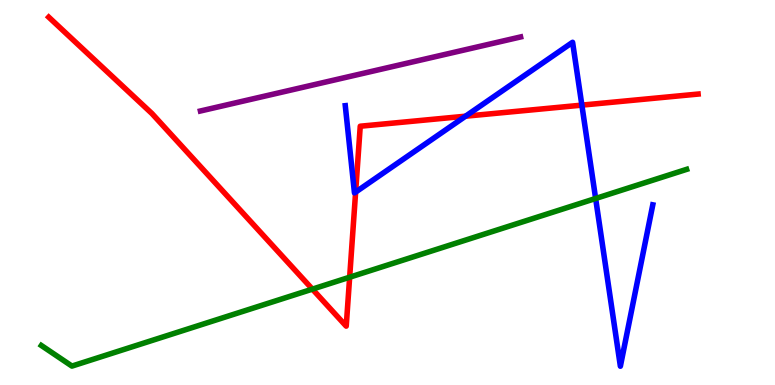[{'lines': ['blue', 'red'], 'intersections': [{'x': 4.59, 'y': 5.01}, {'x': 6.01, 'y': 6.98}, {'x': 7.51, 'y': 7.27}]}, {'lines': ['green', 'red'], 'intersections': [{'x': 4.03, 'y': 2.49}, {'x': 4.51, 'y': 2.8}]}, {'lines': ['purple', 'red'], 'intersections': []}, {'lines': ['blue', 'green'], 'intersections': [{'x': 7.69, 'y': 4.84}]}, {'lines': ['blue', 'purple'], 'intersections': []}, {'lines': ['green', 'purple'], 'intersections': []}]